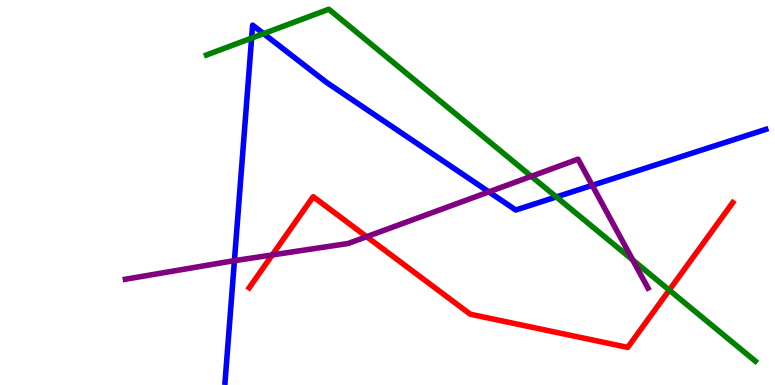[{'lines': ['blue', 'red'], 'intersections': []}, {'lines': ['green', 'red'], 'intersections': [{'x': 8.64, 'y': 2.46}]}, {'lines': ['purple', 'red'], 'intersections': [{'x': 3.51, 'y': 3.38}, {'x': 4.73, 'y': 3.85}]}, {'lines': ['blue', 'green'], 'intersections': [{'x': 3.25, 'y': 9.01}, {'x': 3.4, 'y': 9.13}, {'x': 7.18, 'y': 4.88}]}, {'lines': ['blue', 'purple'], 'intersections': [{'x': 3.02, 'y': 3.23}, {'x': 6.31, 'y': 5.02}, {'x': 7.64, 'y': 5.19}]}, {'lines': ['green', 'purple'], 'intersections': [{'x': 6.86, 'y': 5.42}, {'x': 8.16, 'y': 3.25}]}]